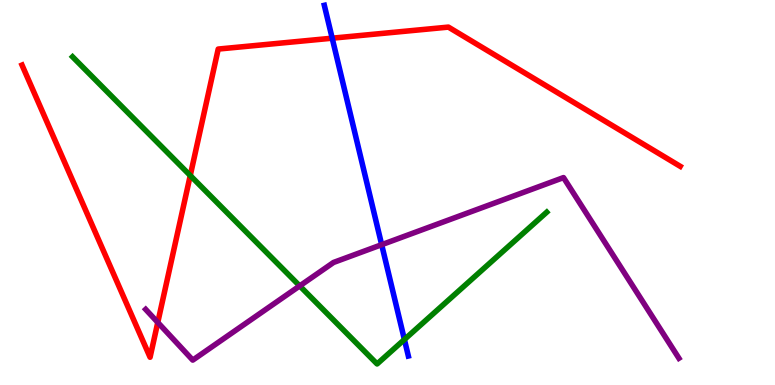[{'lines': ['blue', 'red'], 'intersections': [{'x': 4.29, 'y': 9.01}]}, {'lines': ['green', 'red'], 'intersections': [{'x': 2.45, 'y': 5.44}]}, {'lines': ['purple', 'red'], 'intersections': [{'x': 2.04, 'y': 1.63}]}, {'lines': ['blue', 'green'], 'intersections': [{'x': 5.22, 'y': 1.18}]}, {'lines': ['blue', 'purple'], 'intersections': [{'x': 4.92, 'y': 3.64}]}, {'lines': ['green', 'purple'], 'intersections': [{'x': 3.87, 'y': 2.57}]}]